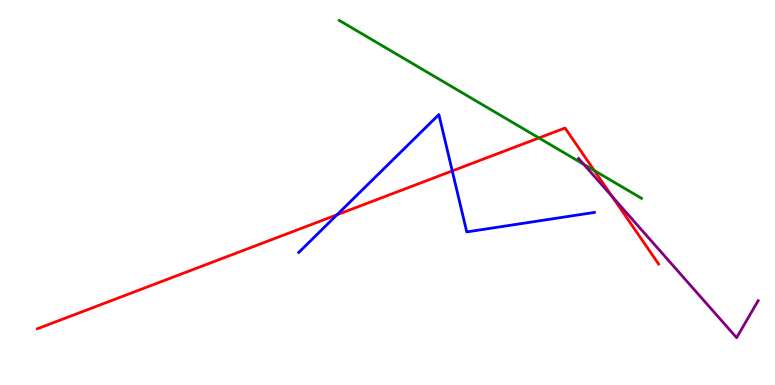[{'lines': ['blue', 'red'], 'intersections': [{'x': 4.35, 'y': 4.42}, {'x': 5.84, 'y': 5.56}]}, {'lines': ['green', 'red'], 'intersections': [{'x': 6.95, 'y': 6.42}, {'x': 7.67, 'y': 5.57}]}, {'lines': ['purple', 'red'], 'intersections': [{'x': 7.9, 'y': 4.89}]}, {'lines': ['blue', 'green'], 'intersections': []}, {'lines': ['blue', 'purple'], 'intersections': []}, {'lines': ['green', 'purple'], 'intersections': [{'x': 7.53, 'y': 5.73}]}]